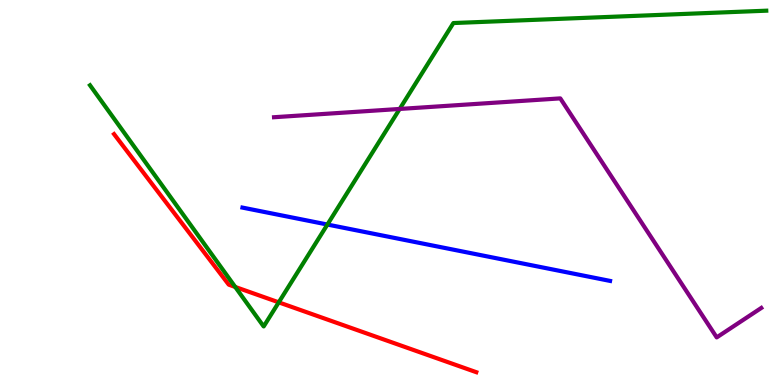[{'lines': ['blue', 'red'], 'intersections': []}, {'lines': ['green', 'red'], 'intersections': [{'x': 3.04, 'y': 2.55}, {'x': 3.6, 'y': 2.15}]}, {'lines': ['purple', 'red'], 'intersections': []}, {'lines': ['blue', 'green'], 'intersections': [{'x': 4.22, 'y': 4.17}]}, {'lines': ['blue', 'purple'], 'intersections': []}, {'lines': ['green', 'purple'], 'intersections': [{'x': 5.16, 'y': 7.17}]}]